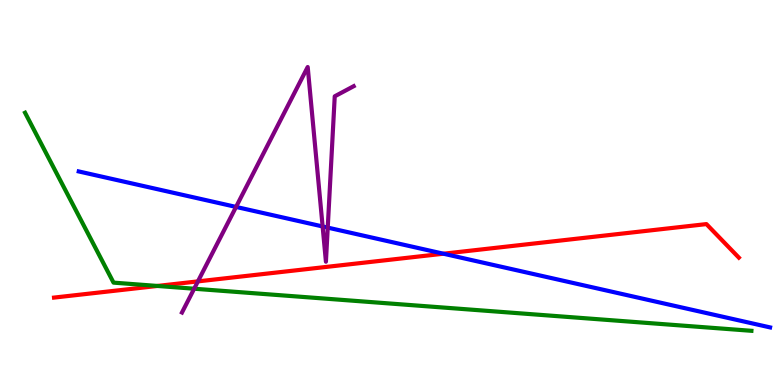[{'lines': ['blue', 'red'], 'intersections': [{'x': 5.72, 'y': 3.41}]}, {'lines': ['green', 'red'], 'intersections': [{'x': 2.03, 'y': 2.57}]}, {'lines': ['purple', 'red'], 'intersections': [{'x': 2.55, 'y': 2.69}]}, {'lines': ['blue', 'green'], 'intersections': []}, {'lines': ['blue', 'purple'], 'intersections': [{'x': 3.05, 'y': 4.63}, {'x': 4.16, 'y': 4.12}, {'x': 4.23, 'y': 4.09}]}, {'lines': ['green', 'purple'], 'intersections': [{'x': 2.51, 'y': 2.5}]}]